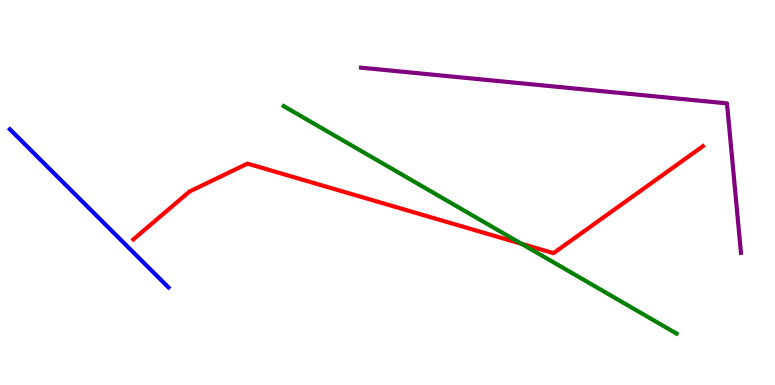[{'lines': ['blue', 'red'], 'intersections': []}, {'lines': ['green', 'red'], 'intersections': [{'x': 6.73, 'y': 3.67}]}, {'lines': ['purple', 'red'], 'intersections': []}, {'lines': ['blue', 'green'], 'intersections': []}, {'lines': ['blue', 'purple'], 'intersections': []}, {'lines': ['green', 'purple'], 'intersections': []}]